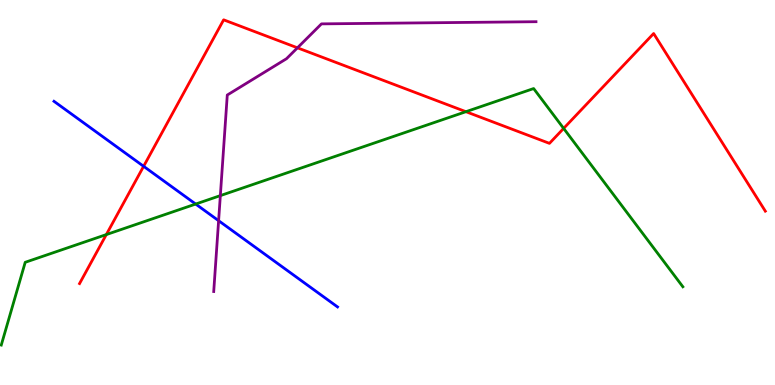[{'lines': ['blue', 'red'], 'intersections': [{'x': 1.85, 'y': 5.68}]}, {'lines': ['green', 'red'], 'intersections': [{'x': 1.37, 'y': 3.91}, {'x': 6.01, 'y': 7.1}, {'x': 7.27, 'y': 6.66}]}, {'lines': ['purple', 'red'], 'intersections': [{'x': 3.84, 'y': 8.76}]}, {'lines': ['blue', 'green'], 'intersections': [{'x': 2.52, 'y': 4.7}]}, {'lines': ['blue', 'purple'], 'intersections': [{'x': 2.82, 'y': 4.27}]}, {'lines': ['green', 'purple'], 'intersections': [{'x': 2.84, 'y': 4.92}]}]